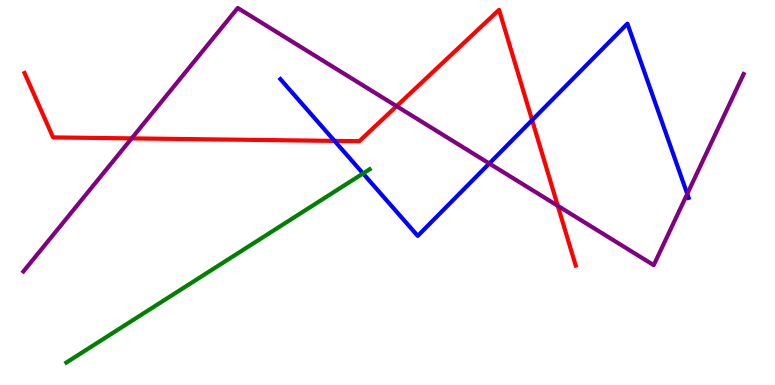[{'lines': ['blue', 'red'], 'intersections': [{'x': 4.32, 'y': 6.34}, {'x': 6.87, 'y': 6.88}]}, {'lines': ['green', 'red'], 'intersections': []}, {'lines': ['purple', 'red'], 'intersections': [{'x': 1.7, 'y': 6.41}, {'x': 5.12, 'y': 7.24}, {'x': 7.2, 'y': 4.65}]}, {'lines': ['blue', 'green'], 'intersections': [{'x': 4.68, 'y': 5.49}]}, {'lines': ['blue', 'purple'], 'intersections': [{'x': 6.31, 'y': 5.75}, {'x': 8.87, 'y': 4.96}]}, {'lines': ['green', 'purple'], 'intersections': []}]